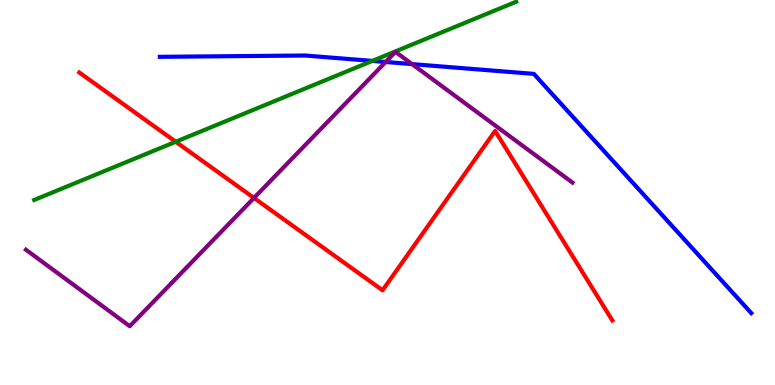[{'lines': ['blue', 'red'], 'intersections': []}, {'lines': ['green', 'red'], 'intersections': [{'x': 2.27, 'y': 6.32}]}, {'lines': ['purple', 'red'], 'intersections': [{'x': 3.28, 'y': 4.86}]}, {'lines': ['blue', 'green'], 'intersections': [{'x': 4.8, 'y': 8.42}]}, {'lines': ['blue', 'purple'], 'intersections': [{'x': 4.98, 'y': 8.39}, {'x': 5.32, 'y': 8.33}]}, {'lines': ['green', 'purple'], 'intersections': []}]